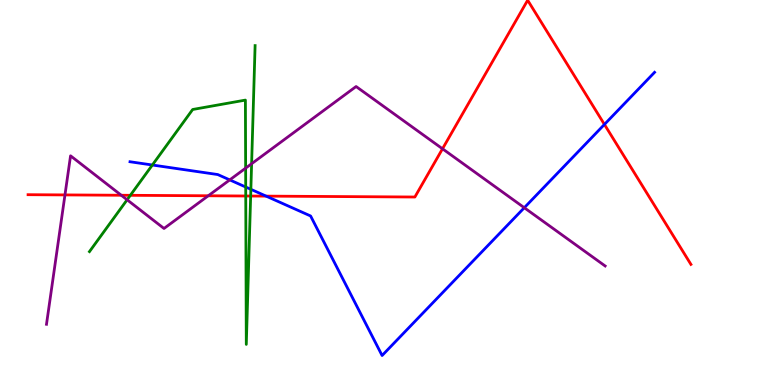[{'lines': ['blue', 'red'], 'intersections': [{'x': 3.43, 'y': 4.91}, {'x': 7.8, 'y': 6.77}]}, {'lines': ['green', 'red'], 'intersections': [{'x': 1.68, 'y': 4.93}, {'x': 3.17, 'y': 4.91}, {'x': 3.23, 'y': 4.91}]}, {'lines': ['purple', 'red'], 'intersections': [{'x': 0.838, 'y': 4.94}, {'x': 1.56, 'y': 4.93}, {'x': 2.69, 'y': 4.91}, {'x': 5.71, 'y': 6.14}]}, {'lines': ['blue', 'green'], 'intersections': [{'x': 1.97, 'y': 5.71}, {'x': 3.17, 'y': 5.14}, {'x': 3.24, 'y': 5.08}]}, {'lines': ['blue', 'purple'], 'intersections': [{'x': 2.96, 'y': 5.33}, {'x': 6.77, 'y': 4.6}]}, {'lines': ['green', 'purple'], 'intersections': [{'x': 1.64, 'y': 4.81}, {'x': 3.17, 'y': 5.63}, {'x': 3.25, 'y': 5.75}]}]